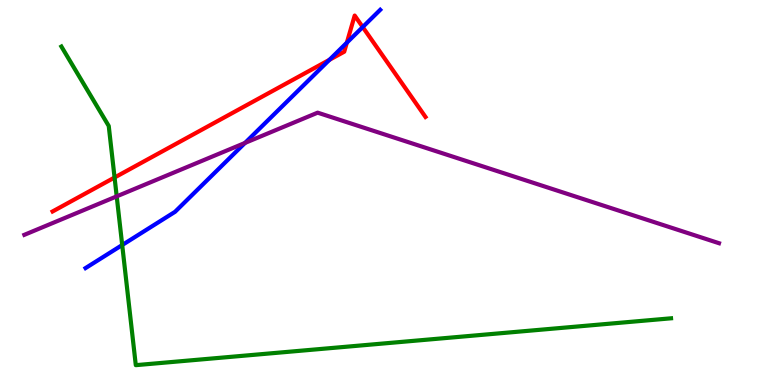[{'lines': ['blue', 'red'], 'intersections': [{'x': 4.25, 'y': 8.45}, {'x': 4.48, 'y': 8.89}, {'x': 4.68, 'y': 9.3}]}, {'lines': ['green', 'red'], 'intersections': [{'x': 1.48, 'y': 5.39}]}, {'lines': ['purple', 'red'], 'intersections': []}, {'lines': ['blue', 'green'], 'intersections': [{'x': 1.58, 'y': 3.64}]}, {'lines': ['blue', 'purple'], 'intersections': [{'x': 3.16, 'y': 6.29}]}, {'lines': ['green', 'purple'], 'intersections': [{'x': 1.51, 'y': 4.9}]}]